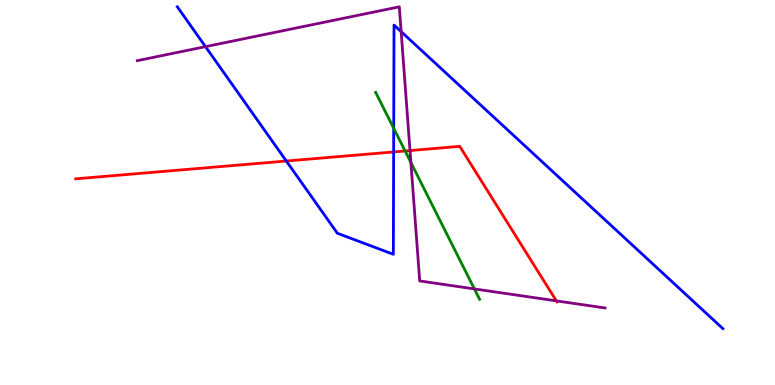[{'lines': ['blue', 'red'], 'intersections': [{'x': 3.69, 'y': 5.82}, {'x': 5.08, 'y': 6.05}]}, {'lines': ['green', 'red'], 'intersections': [{'x': 5.23, 'y': 6.08}]}, {'lines': ['purple', 'red'], 'intersections': [{'x': 5.29, 'y': 6.09}, {'x': 7.18, 'y': 2.18}]}, {'lines': ['blue', 'green'], 'intersections': [{'x': 5.08, 'y': 6.67}]}, {'lines': ['blue', 'purple'], 'intersections': [{'x': 2.65, 'y': 8.79}, {'x': 5.18, 'y': 9.18}]}, {'lines': ['green', 'purple'], 'intersections': [{'x': 5.3, 'y': 5.78}, {'x': 6.12, 'y': 2.5}]}]